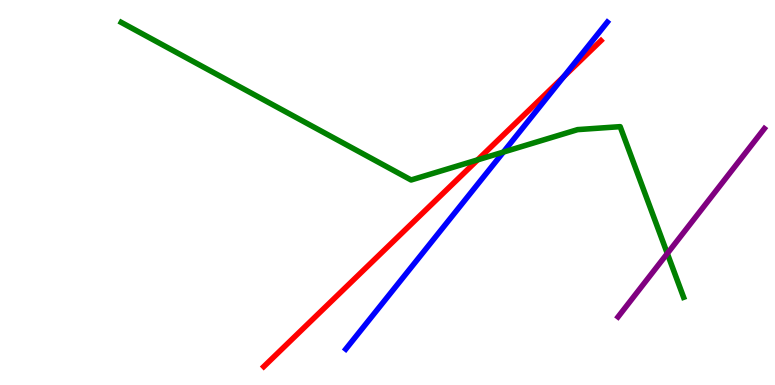[{'lines': ['blue', 'red'], 'intersections': [{'x': 7.27, 'y': 8.01}]}, {'lines': ['green', 'red'], 'intersections': [{'x': 6.16, 'y': 5.85}]}, {'lines': ['purple', 'red'], 'intersections': []}, {'lines': ['blue', 'green'], 'intersections': [{'x': 6.5, 'y': 6.05}]}, {'lines': ['blue', 'purple'], 'intersections': []}, {'lines': ['green', 'purple'], 'intersections': [{'x': 8.61, 'y': 3.42}]}]